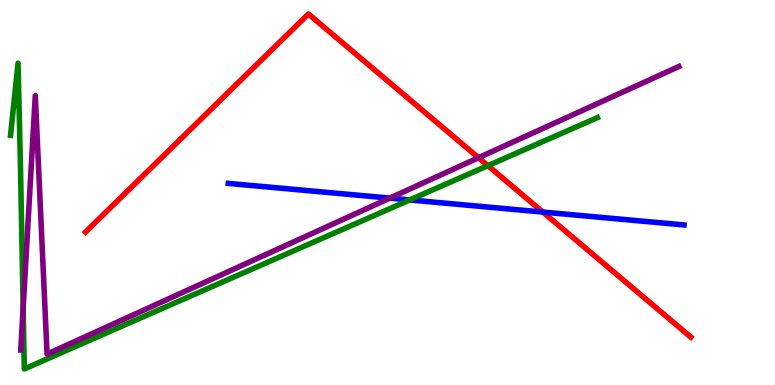[{'lines': ['blue', 'red'], 'intersections': [{'x': 7.0, 'y': 4.49}]}, {'lines': ['green', 'red'], 'intersections': [{'x': 6.3, 'y': 5.7}]}, {'lines': ['purple', 'red'], 'intersections': [{'x': 6.17, 'y': 5.9}]}, {'lines': ['blue', 'green'], 'intersections': [{'x': 5.29, 'y': 4.81}]}, {'lines': ['blue', 'purple'], 'intersections': [{'x': 5.03, 'y': 4.85}]}, {'lines': ['green', 'purple'], 'intersections': [{'x': 0.299, 'y': 2.0}]}]